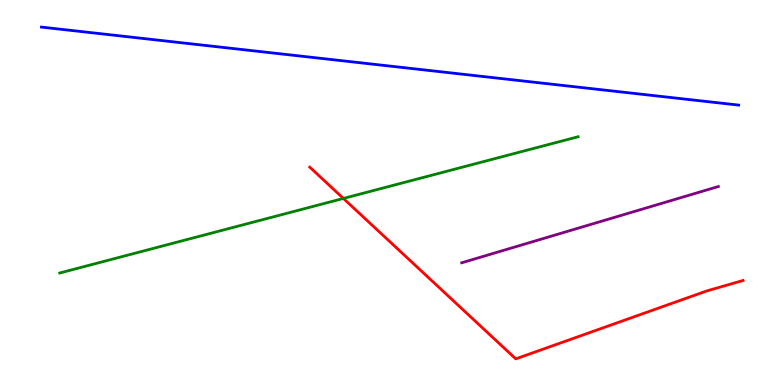[{'lines': ['blue', 'red'], 'intersections': []}, {'lines': ['green', 'red'], 'intersections': [{'x': 4.43, 'y': 4.85}]}, {'lines': ['purple', 'red'], 'intersections': []}, {'lines': ['blue', 'green'], 'intersections': []}, {'lines': ['blue', 'purple'], 'intersections': []}, {'lines': ['green', 'purple'], 'intersections': []}]